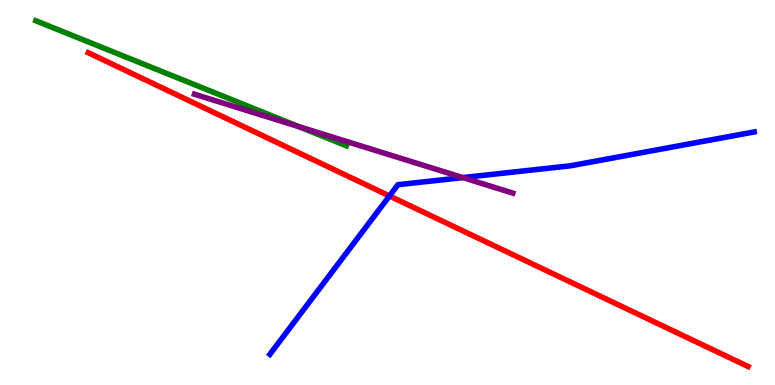[{'lines': ['blue', 'red'], 'intersections': [{'x': 5.03, 'y': 4.91}]}, {'lines': ['green', 'red'], 'intersections': []}, {'lines': ['purple', 'red'], 'intersections': []}, {'lines': ['blue', 'green'], 'intersections': []}, {'lines': ['blue', 'purple'], 'intersections': [{'x': 5.97, 'y': 5.39}]}, {'lines': ['green', 'purple'], 'intersections': [{'x': 3.85, 'y': 6.71}]}]